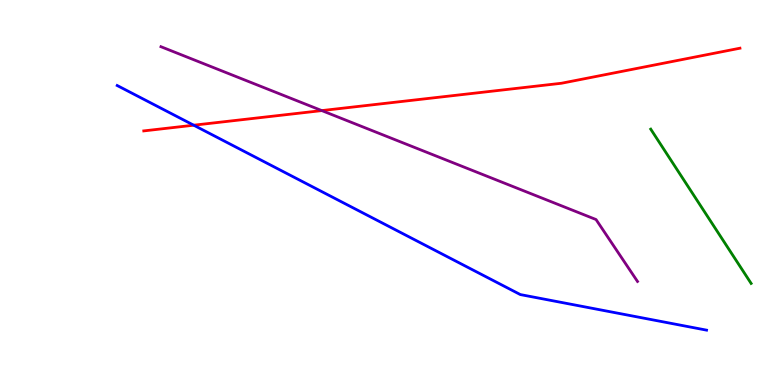[{'lines': ['blue', 'red'], 'intersections': [{'x': 2.5, 'y': 6.75}]}, {'lines': ['green', 'red'], 'intersections': []}, {'lines': ['purple', 'red'], 'intersections': [{'x': 4.15, 'y': 7.13}]}, {'lines': ['blue', 'green'], 'intersections': []}, {'lines': ['blue', 'purple'], 'intersections': []}, {'lines': ['green', 'purple'], 'intersections': []}]